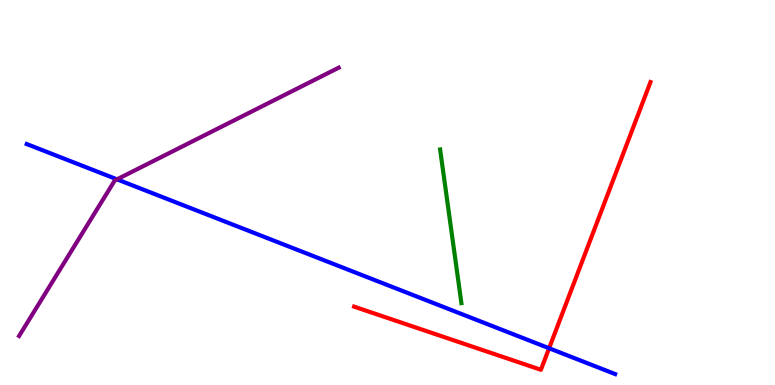[{'lines': ['blue', 'red'], 'intersections': [{'x': 7.09, 'y': 0.955}]}, {'lines': ['green', 'red'], 'intersections': []}, {'lines': ['purple', 'red'], 'intersections': []}, {'lines': ['blue', 'green'], 'intersections': []}, {'lines': ['blue', 'purple'], 'intersections': [{'x': 1.51, 'y': 5.34}]}, {'lines': ['green', 'purple'], 'intersections': []}]